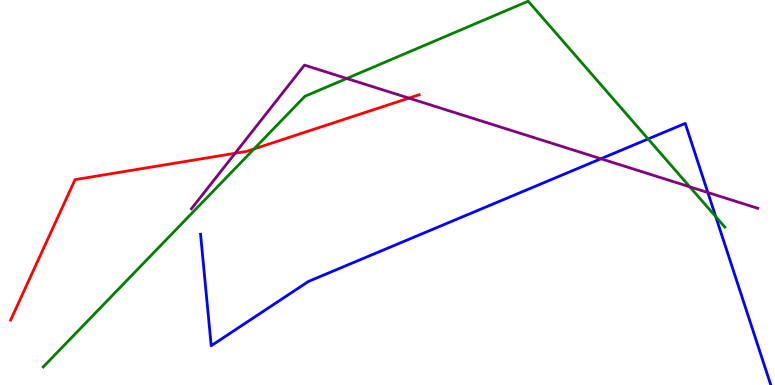[{'lines': ['blue', 'red'], 'intersections': []}, {'lines': ['green', 'red'], 'intersections': [{'x': 3.28, 'y': 6.13}]}, {'lines': ['purple', 'red'], 'intersections': [{'x': 3.03, 'y': 6.02}, {'x': 5.28, 'y': 7.45}]}, {'lines': ['blue', 'green'], 'intersections': [{'x': 8.36, 'y': 6.39}, {'x': 9.24, 'y': 4.37}]}, {'lines': ['blue', 'purple'], 'intersections': [{'x': 7.75, 'y': 5.88}, {'x': 9.13, 'y': 5.0}]}, {'lines': ['green', 'purple'], 'intersections': [{'x': 4.47, 'y': 7.96}, {'x': 8.9, 'y': 5.15}]}]